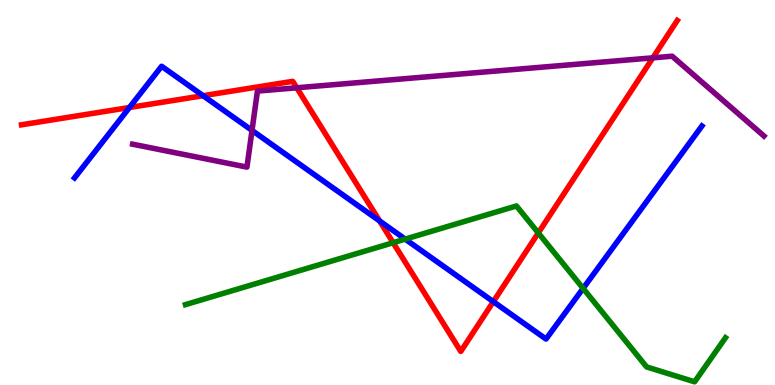[{'lines': ['blue', 'red'], 'intersections': [{'x': 1.67, 'y': 7.21}, {'x': 2.62, 'y': 7.51}, {'x': 4.9, 'y': 4.26}, {'x': 6.37, 'y': 2.16}]}, {'lines': ['green', 'red'], 'intersections': [{'x': 5.07, 'y': 3.7}, {'x': 6.95, 'y': 3.95}]}, {'lines': ['purple', 'red'], 'intersections': [{'x': 3.83, 'y': 7.72}, {'x': 8.42, 'y': 8.5}]}, {'lines': ['blue', 'green'], 'intersections': [{'x': 5.23, 'y': 3.79}, {'x': 7.52, 'y': 2.51}]}, {'lines': ['blue', 'purple'], 'intersections': [{'x': 3.25, 'y': 6.61}]}, {'lines': ['green', 'purple'], 'intersections': []}]